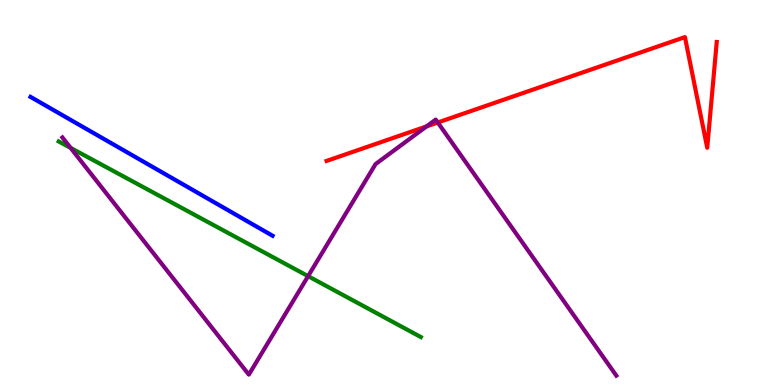[{'lines': ['blue', 'red'], 'intersections': []}, {'lines': ['green', 'red'], 'intersections': []}, {'lines': ['purple', 'red'], 'intersections': [{'x': 5.5, 'y': 6.72}, {'x': 5.65, 'y': 6.82}]}, {'lines': ['blue', 'green'], 'intersections': []}, {'lines': ['blue', 'purple'], 'intersections': []}, {'lines': ['green', 'purple'], 'intersections': [{'x': 0.911, 'y': 6.16}, {'x': 3.98, 'y': 2.83}]}]